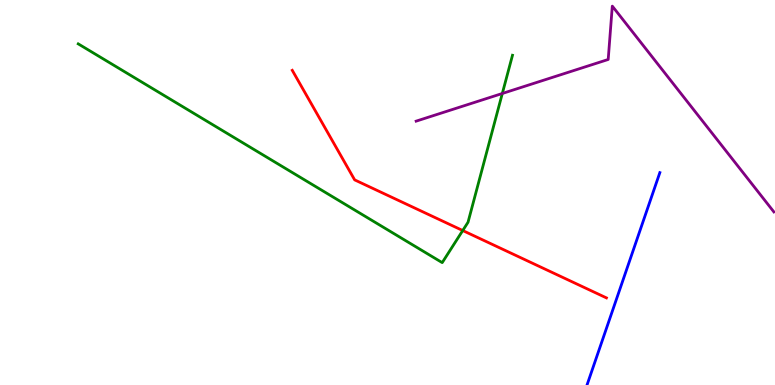[{'lines': ['blue', 'red'], 'intersections': []}, {'lines': ['green', 'red'], 'intersections': [{'x': 5.97, 'y': 4.01}]}, {'lines': ['purple', 'red'], 'intersections': []}, {'lines': ['blue', 'green'], 'intersections': []}, {'lines': ['blue', 'purple'], 'intersections': []}, {'lines': ['green', 'purple'], 'intersections': [{'x': 6.48, 'y': 7.57}]}]